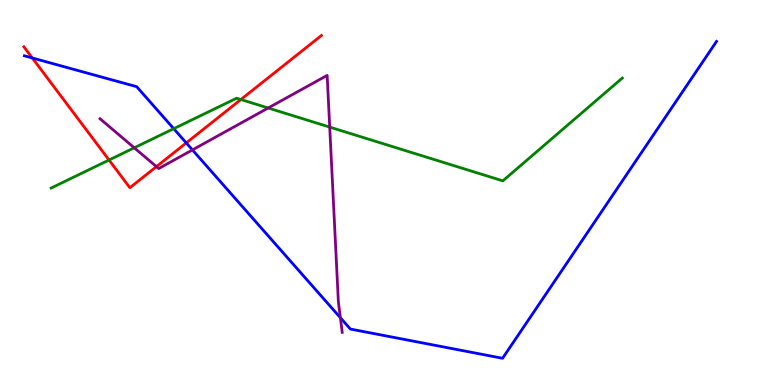[{'lines': ['blue', 'red'], 'intersections': [{'x': 0.417, 'y': 8.49}, {'x': 2.4, 'y': 6.29}]}, {'lines': ['green', 'red'], 'intersections': [{'x': 1.41, 'y': 5.84}, {'x': 3.11, 'y': 7.42}]}, {'lines': ['purple', 'red'], 'intersections': [{'x': 2.02, 'y': 5.67}]}, {'lines': ['blue', 'green'], 'intersections': [{'x': 2.24, 'y': 6.66}]}, {'lines': ['blue', 'purple'], 'intersections': [{'x': 2.48, 'y': 6.11}, {'x': 4.39, 'y': 1.75}]}, {'lines': ['green', 'purple'], 'intersections': [{'x': 1.73, 'y': 6.16}, {'x': 3.46, 'y': 7.19}, {'x': 4.25, 'y': 6.7}]}]